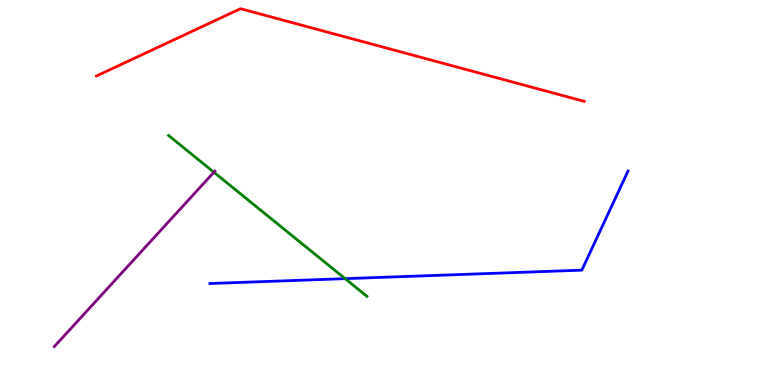[{'lines': ['blue', 'red'], 'intersections': []}, {'lines': ['green', 'red'], 'intersections': []}, {'lines': ['purple', 'red'], 'intersections': []}, {'lines': ['blue', 'green'], 'intersections': [{'x': 4.45, 'y': 2.76}]}, {'lines': ['blue', 'purple'], 'intersections': []}, {'lines': ['green', 'purple'], 'intersections': [{'x': 2.76, 'y': 5.53}]}]